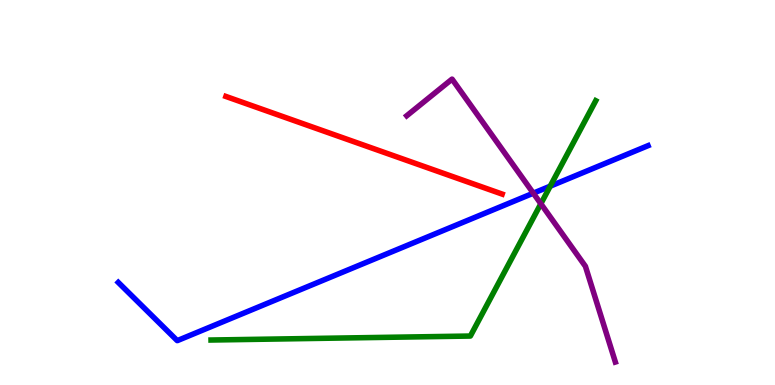[{'lines': ['blue', 'red'], 'intersections': []}, {'lines': ['green', 'red'], 'intersections': []}, {'lines': ['purple', 'red'], 'intersections': []}, {'lines': ['blue', 'green'], 'intersections': [{'x': 7.1, 'y': 5.16}]}, {'lines': ['blue', 'purple'], 'intersections': [{'x': 6.88, 'y': 4.98}]}, {'lines': ['green', 'purple'], 'intersections': [{'x': 6.98, 'y': 4.71}]}]